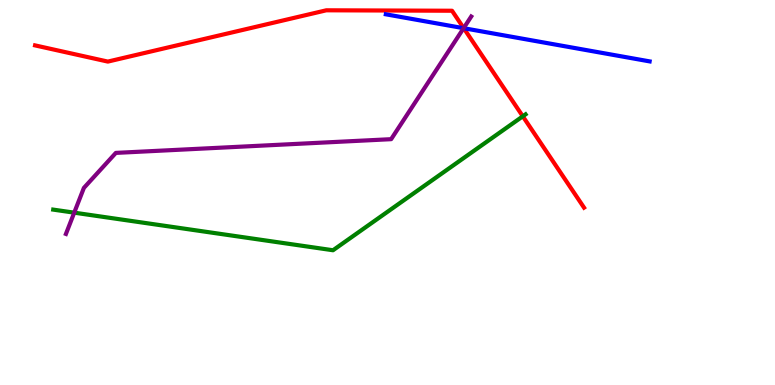[{'lines': ['blue', 'red'], 'intersections': [{'x': 5.98, 'y': 9.27}]}, {'lines': ['green', 'red'], 'intersections': [{'x': 6.75, 'y': 6.98}]}, {'lines': ['purple', 'red'], 'intersections': [{'x': 5.98, 'y': 9.27}]}, {'lines': ['blue', 'green'], 'intersections': []}, {'lines': ['blue', 'purple'], 'intersections': [{'x': 5.98, 'y': 9.27}]}, {'lines': ['green', 'purple'], 'intersections': [{'x': 0.958, 'y': 4.48}]}]